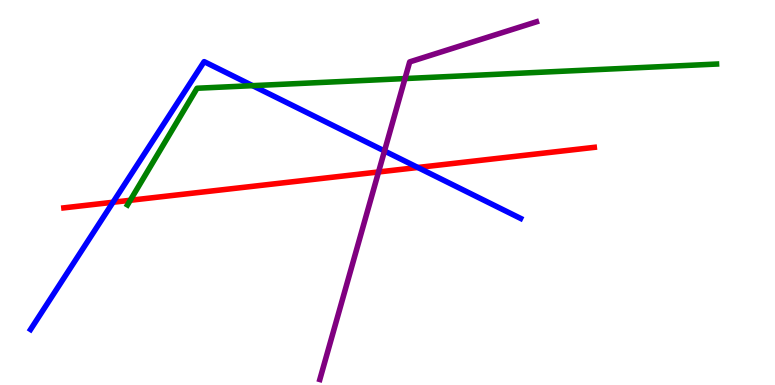[{'lines': ['blue', 'red'], 'intersections': [{'x': 1.46, 'y': 4.75}, {'x': 5.39, 'y': 5.65}]}, {'lines': ['green', 'red'], 'intersections': [{'x': 1.68, 'y': 4.8}]}, {'lines': ['purple', 'red'], 'intersections': [{'x': 4.88, 'y': 5.53}]}, {'lines': ['blue', 'green'], 'intersections': [{'x': 3.26, 'y': 7.78}]}, {'lines': ['blue', 'purple'], 'intersections': [{'x': 4.96, 'y': 6.08}]}, {'lines': ['green', 'purple'], 'intersections': [{'x': 5.23, 'y': 7.96}]}]